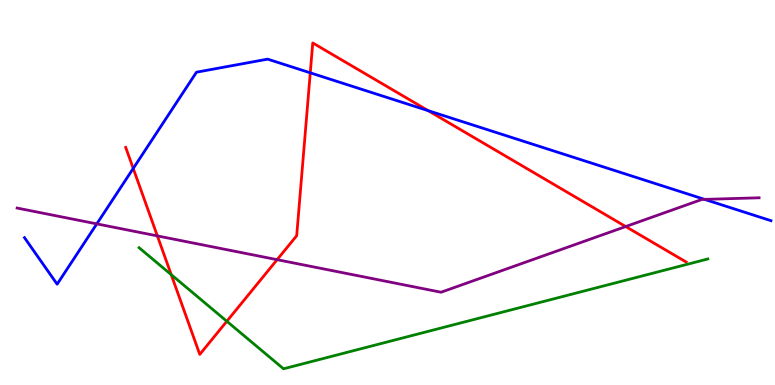[{'lines': ['blue', 'red'], 'intersections': [{'x': 1.72, 'y': 5.63}, {'x': 4.0, 'y': 8.11}, {'x': 5.53, 'y': 7.13}]}, {'lines': ['green', 'red'], 'intersections': [{'x': 2.21, 'y': 2.87}, {'x': 2.93, 'y': 1.66}]}, {'lines': ['purple', 'red'], 'intersections': [{'x': 2.03, 'y': 3.87}, {'x': 3.58, 'y': 3.26}, {'x': 8.07, 'y': 4.12}]}, {'lines': ['blue', 'green'], 'intersections': []}, {'lines': ['blue', 'purple'], 'intersections': [{'x': 1.25, 'y': 4.19}, {'x': 9.09, 'y': 4.82}]}, {'lines': ['green', 'purple'], 'intersections': []}]